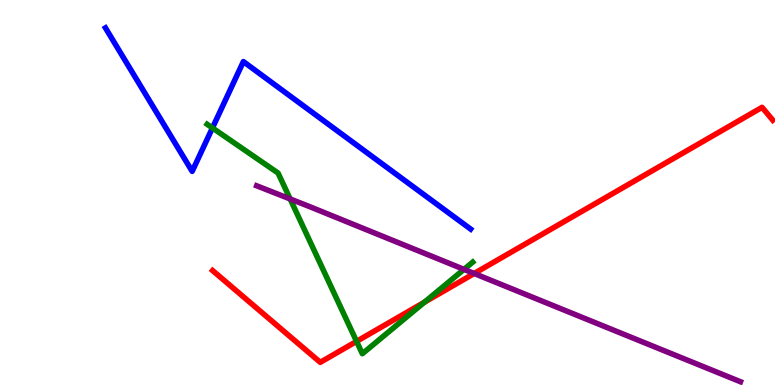[{'lines': ['blue', 'red'], 'intersections': []}, {'lines': ['green', 'red'], 'intersections': [{'x': 4.6, 'y': 1.13}, {'x': 5.48, 'y': 2.15}]}, {'lines': ['purple', 'red'], 'intersections': [{'x': 6.12, 'y': 2.9}]}, {'lines': ['blue', 'green'], 'intersections': [{'x': 2.74, 'y': 6.68}]}, {'lines': ['blue', 'purple'], 'intersections': []}, {'lines': ['green', 'purple'], 'intersections': [{'x': 3.74, 'y': 4.83}, {'x': 5.99, 'y': 3.0}]}]